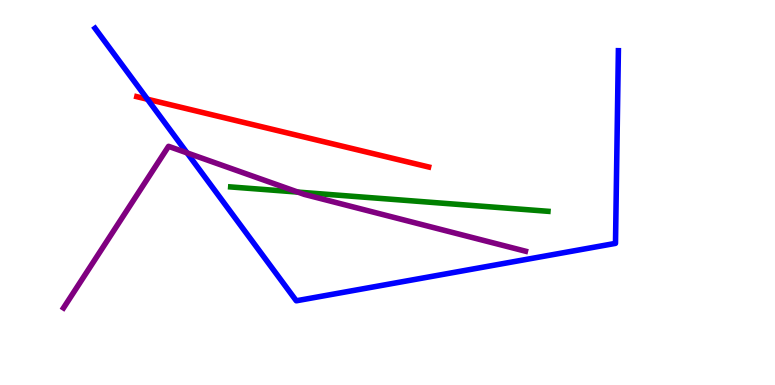[{'lines': ['blue', 'red'], 'intersections': [{'x': 1.9, 'y': 7.42}]}, {'lines': ['green', 'red'], 'intersections': []}, {'lines': ['purple', 'red'], 'intersections': []}, {'lines': ['blue', 'green'], 'intersections': []}, {'lines': ['blue', 'purple'], 'intersections': [{'x': 2.41, 'y': 6.03}]}, {'lines': ['green', 'purple'], 'intersections': [{'x': 3.84, 'y': 5.01}]}]